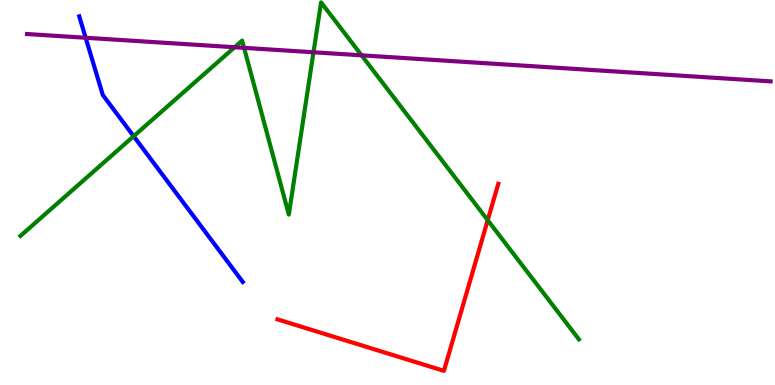[{'lines': ['blue', 'red'], 'intersections': []}, {'lines': ['green', 'red'], 'intersections': [{'x': 6.29, 'y': 4.28}]}, {'lines': ['purple', 'red'], 'intersections': []}, {'lines': ['blue', 'green'], 'intersections': [{'x': 1.72, 'y': 6.46}]}, {'lines': ['blue', 'purple'], 'intersections': [{'x': 1.11, 'y': 9.02}]}, {'lines': ['green', 'purple'], 'intersections': [{'x': 3.03, 'y': 8.77}, {'x': 3.15, 'y': 8.76}, {'x': 4.05, 'y': 8.64}, {'x': 4.67, 'y': 8.56}]}]